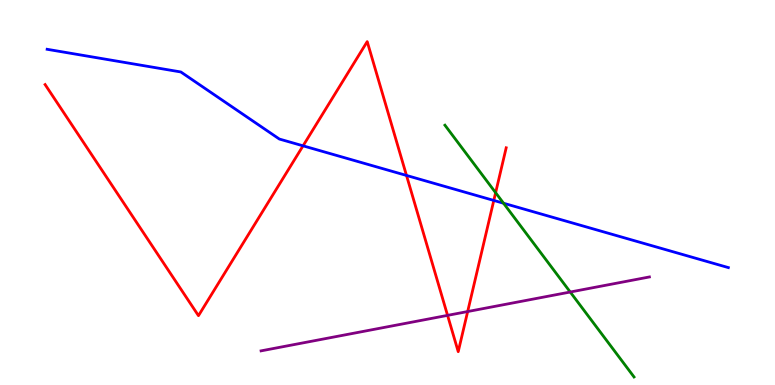[{'lines': ['blue', 'red'], 'intersections': [{'x': 3.91, 'y': 6.21}, {'x': 5.25, 'y': 5.44}, {'x': 6.37, 'y': 4.79}]}, {'lines': ['green', 'red'], 'intersections': [{'x': 6.4, 'y': 4.99}]}, {'lines': ['purple', 'red'], 'intersections': [{'x': 5.78, 'y': 1.81}, {'x': 6.03, 'y': 1.91}]}, {'lines': ['blue', 'green'], 'intersections': [{'x': 6.5, 'y': 4.72}]}, {'lines': ['blue', 'purple'], 'intersections': []}, {'lines': ['green', 'purple'], 'intersections': [{'x': 7.36, 'y': 2.42}]}]